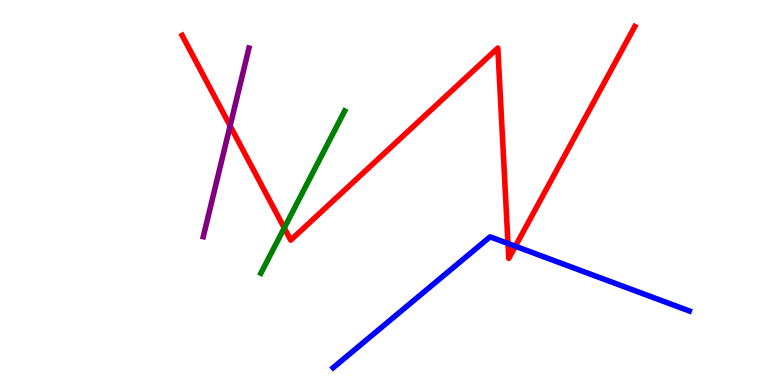[{'lines': ['blue', 'red'], 'intersections': [{'x': 6.55, 'y': 3.68}, {'x': 6.65, 'y': 3.6}]}, {'lines': ['green', 'red'], 'intersections': [{'x': 3.67, 'y': 4.08}]}, {'lines': ['purple', 'red'], 'intersections': [{'x': 2.97, 'y': 6.73}]}, {'lines': ['blue', 'green'], 'intersections': []}, {'lines': ['blue', 'purple'], 'intersections': []}, {'lines': ['green', 'purple'], 'intersections': []}]